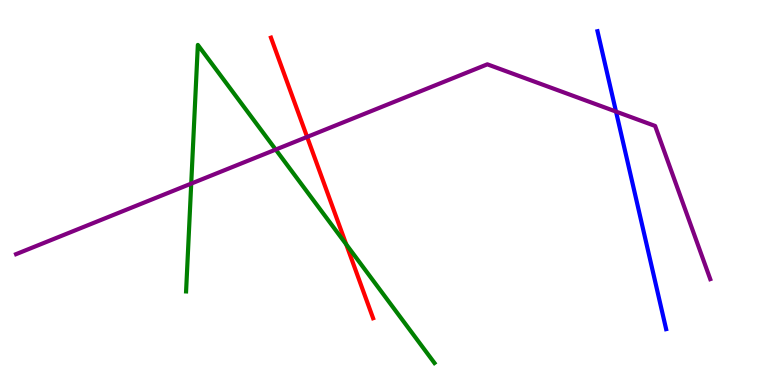[{'lines': ['blue', 'red'], 'intersections': []}, {'lines': ['green', 'red'], 'intersections': [{'x': 4.47, 'y': 3.65}]}, {'lines': ['purple', 'red'], 'intersections': [{'x': 3.96, 'y': 6.44}]}, {'lines': ['blue', 'green'], 'intersections': []}, {'lines': ['blue', 'purple'], 'intersections': [{'x': 7.95, 'y': 7.1}]}, {'lines': ['green', 'purple'], 'intersections': [{'x': 2.47, 'y': 5.23}, {'x': 3.56, 'y': 6.11}]}]